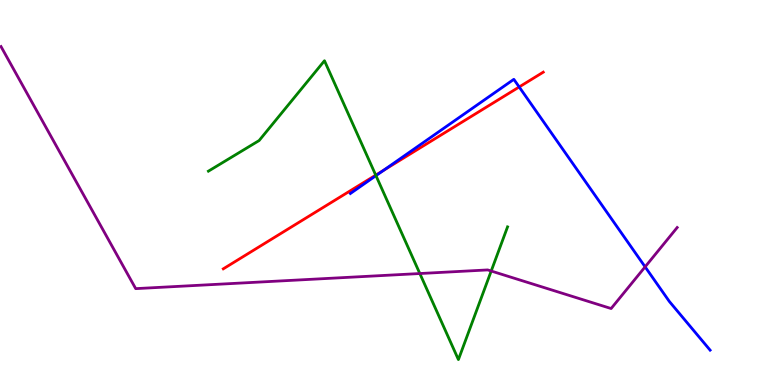[{'lines': ['blue', 'red'], 'intersections': [{'x': 4.95, 'y': 5.58}, {'x': 6.7, 'y': 7.74}]}, {'lines': ['green', 'red'], 'intersections': [{'x': 4.85, 'y': 5.45}]}, {'lines': ['purple', 'red'], 'intersections': []}, {'lines': ['blue', 'green'], 'intersections': [{'x': 4.85, 'y': 5.44}]}, {'lines': ['blue', 'purple'], 'intersections': [{'x': 8.32, 'y': 3.07}]}, {'lines': ['green', 'purple'], 'intersections': [{'x': 5.42, 'y': 2.9}, {'x': 6.34, 'y': 2.96}]}]